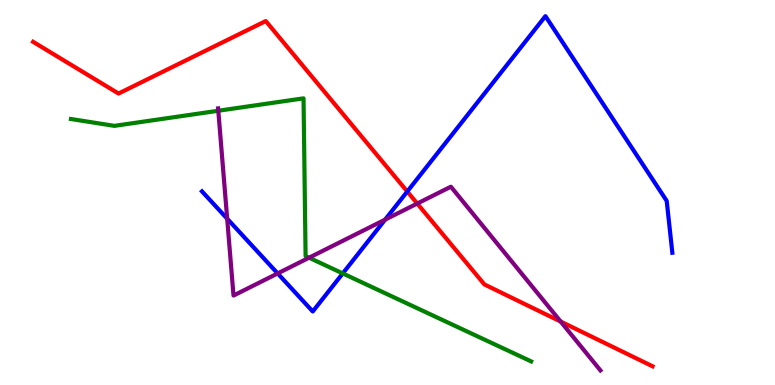[{'lines': ['blue', 'red'], 'intersections': [{'x': 5.26, 'y': 5.03}]}, {'lines': ['green', 'red'], 'intersections': []}, {'lines': ['purple', 'red'], 'intersections': [{'x': 5.38, 'y': 4.71}, {'x': 7.23, 'y': 1.65}]}, {'lines': ['blue', 'green'], 'intersections': [{'x': 4.42, 'y': 2.9}]}, {'lines': ['blue', 'purple'], 'intersections': [{'x': 2.93, 'y': 4.32}, {'x': 3.58, 'y': 2.9}, {'x': 4.97, 'y': 4.3}]}, {'lines': ['green', 'purple'], 'intersections': [{'x': 2.82, 'y': 7.12}, {'x': 3.99, 'y': 3.31}]}]